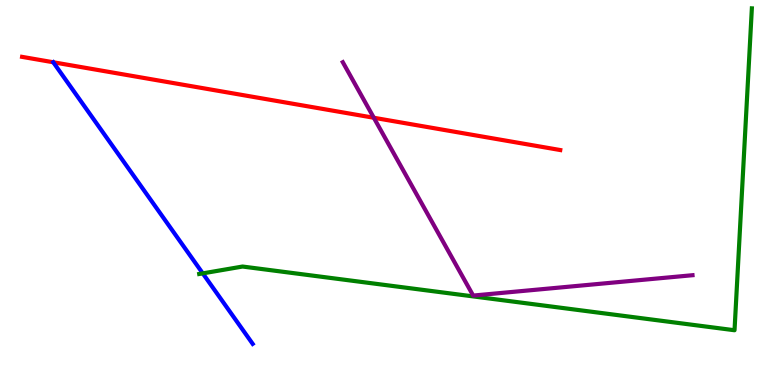[{'lines': ['blue', 'red'], 'intersections': []}, {'lines': ['green', 'red'], 'intersections': []}, {'lines': ['purple', 'red'], 'intersections': [{'x': 4.82, 'y': 6.94}]}, {'lines': ['blue', 'green'], 'intersections': [{'x': 2.62, 'y': 2.9}]}, {'lines': ['blue', 'purple'], 'intersections': []}, {'lines': ['green', 'purple'], 'intersections': []}]